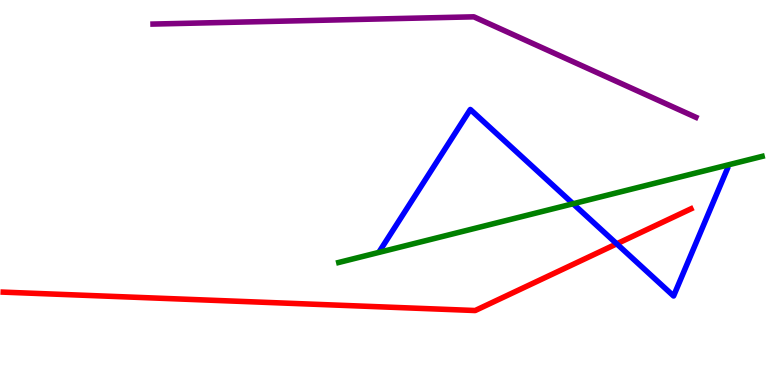[{'lines': ['blue', 'red'], 'intersections': [{'x': 7.96, 'y': 3.67}]}, {'lines': ['green', 'red'], 'intersections': []}, {'lines': ['purple', 'red'], 'intersections': []}, {'lines': ['blue', 'green'], 'intersections': [{'x': 7.39, 'y': 4.71}]}, {'lines': ['blue', 'purple'], 'intersections': []}, {'lines': ['green', 'purple'], 'intersections': []}]